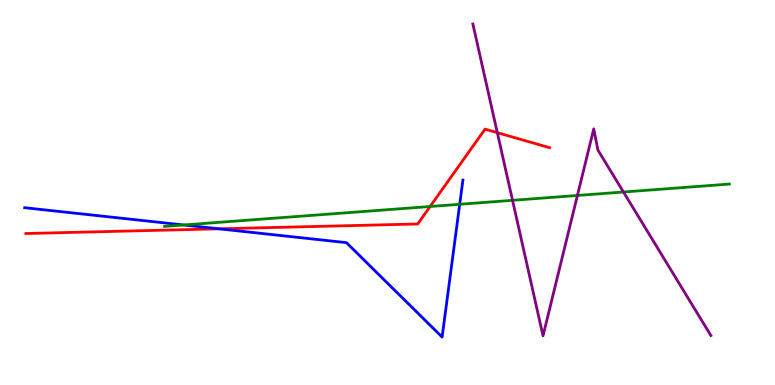[{'lines': ['blue', 'red'], 'intersections': [{'x': 2.83, 'y': 4.06}]}, {'lines': ['green', 'red'], 'intersections': [{'x': 5.55, 'y': 4.64}]}, {'lines': ['purple', 'red'], 'intersections': [{'x': 6.42, 'y': 6.55}]}, {'lines': ['blue', 'green'], 'intersections': [{'x': 2.37, 'y': 4.16}, {'x': 5.93, 'y': 4.69}]}, {'lines': ['blue', 'purple'], 'intersections': []}, {'lines': ['green', 'purple'], 'intersections': [{'x': 6.61, 'y': 4.8}, {'x': 7.45, 'y': 4.92}, {'x': 8.04, 'y': 5.01}]}]